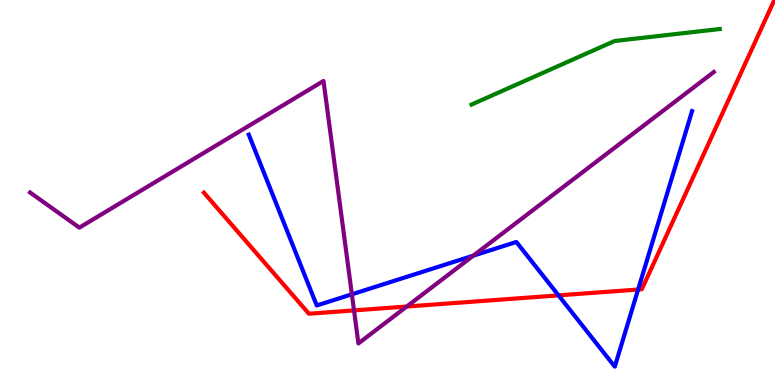[{'lines': ['blue', 'red'], 'intersections': [{'x': 7.21, 'y': 2.33}, {'x': 8.23, 'y': 2.48}]}, {'lines': ['green', 'red'], 'intersections': []}, {'lines': ['purple', 'red'], 'intersections': [{'x': 4.57, 'y': 1.94}, {'x': 5.25, 'y': 2.04}]}, {'lines': ['blue', 'green'], 'intersections': []}, {'lines': ['blue', 'purple'], 'intersections': [{'x': 4.54, 'y': 2.36}, {'x': 6.11, 'y': 3.36}]}, {'lines': ['green', 'purple'], 'intersections': []}]